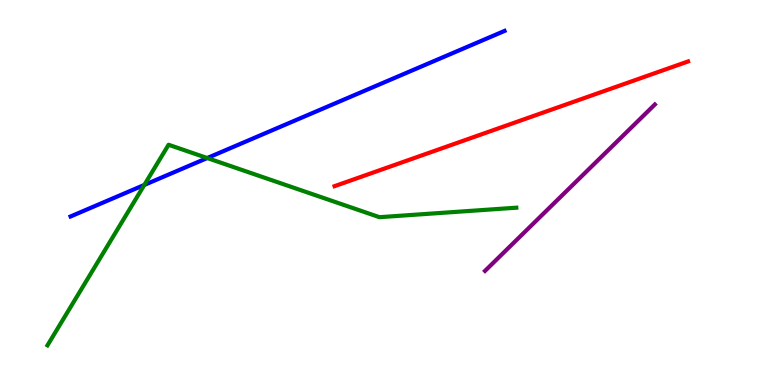[{'lines': ['blue', 'red'], 'intersections': []}, {'lines': ['green', 'red'], 'intersections': []}, {'lines': ['purple', 'red'], 'intersections': []}, {'lines': ['blue', 'green'], 'intersections': [{'x': 1.86, 'y': 5.2}, {'x': 2.67, 'y': 5.9}]}, {'lines': ['blue', 'purple'], 'intersections': []}, {'lines': ['green', 'purple'], 'intersections': []}]